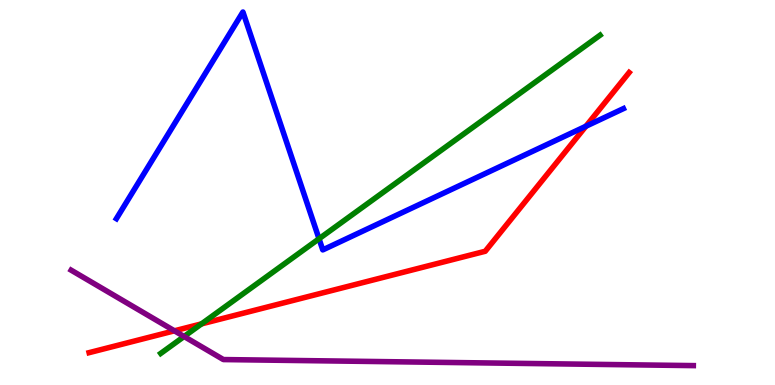[{'lines': ['blue', 'red'], 'intersections': [{'x': 7.56, 'y': 6.72}]}, {'lines': ['green', 'red'], 'intersections': [{'x': 2.6, 'y': 1.59}]}, {'lines': ['purple', 'red'], 'intersections': [{'x': 2.25, 'y': 1.41}]}, {'lines': ['blue', 'green'], 'intersections': [{'x': 4.12, 'y': 3.8}]}, {'lines': ['blue', 'purple'], 'intersections': []}, {'lines': ['green', 'purple'], 'intersections': [{'x': 2.38, 'y': 1.26}]}]